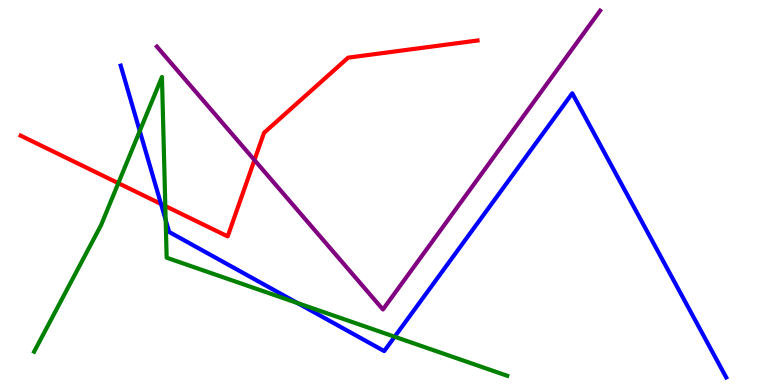[{'lines': ['blue', 'red'], 'intersections': [{'x': 2.08, 'y': 4.7}]}, {'lines': ['green', 'red'], 'intersections': [{'x': 1.53, 'y': 5.24}, {'x': 2.13, 'y': 4.65}]}, {'lines': ['purple', 'red'], 'intersections': [{'x': 3.28, 'y': 5.84}]}, {'lines': ['blue', 'green'], 'intersections': [{'x': 1.8, 'y': 6.6}, {'x': 2.14, 'y': 4.29}, {'x': 3.84, 'y': 2.13}, {'x': 5.09, 'y': 1.25}]}, {'lines': ['blue', 'purple'], 'intersections': []}, {'lines': ['green', 'purple'], 'intersections': []}]